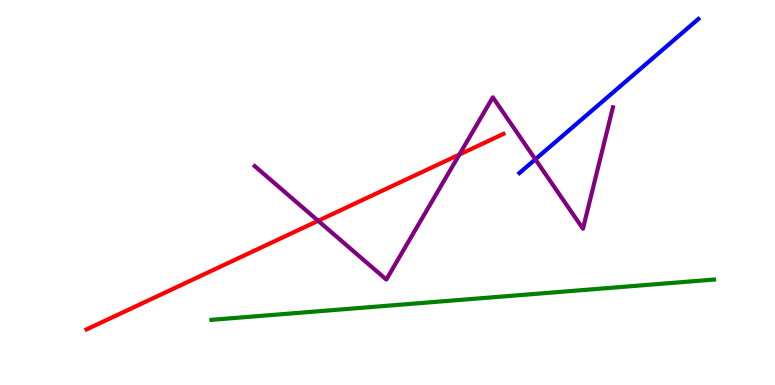[{'lines': ['blue', 'red'], 'intersections': []}, {'lines': ['green', 'red'], 'intersections': []}, {'lines': ['purple', 'red'], 'intersections': [{'x': 4.11, 'y': 4.27}, {'x': 5.93, 'y': 5.99}]}, {'lines': ['blue', 'green'], 'intersections': []}, {'lines': ['blue', 'purple'], 'intersections': [{'x': 6.91, 'y': 5.86}]}, {'lines': ['green', 'purple'], 'intersections': []}]